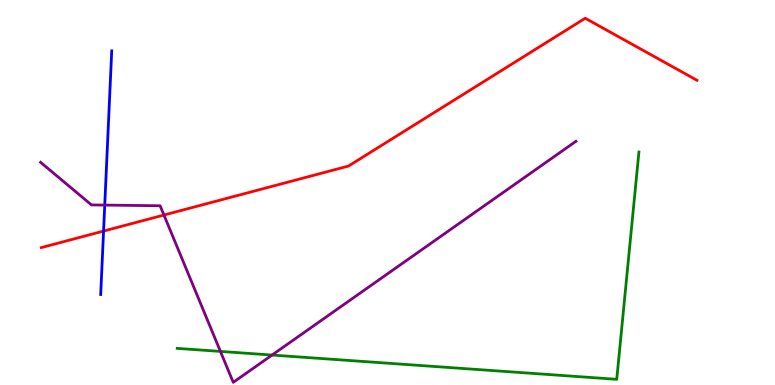[{'lines': ['blue', 'red'], 'intersections': [{'x': 1.34, 'y': 4.0}]}, {'lines': ['green', 'red'], 'intersections': []}, {'lines': ['purple', 'red'], 'intersections': [{'x': 2.12, 'y': 4.41}]}, {'lines': ['blue', 'green'], 'intersections': []}, {'lines': ['blue', 'purple'], 'intersections': [{'x': 1.35, 'y': 4.67}]}, {'lines': ['green', 'purple'], 'intersections': [{'x': 2.84, 'y': 0.872}, {'x': 3.51, 'y': 0.778}]}]